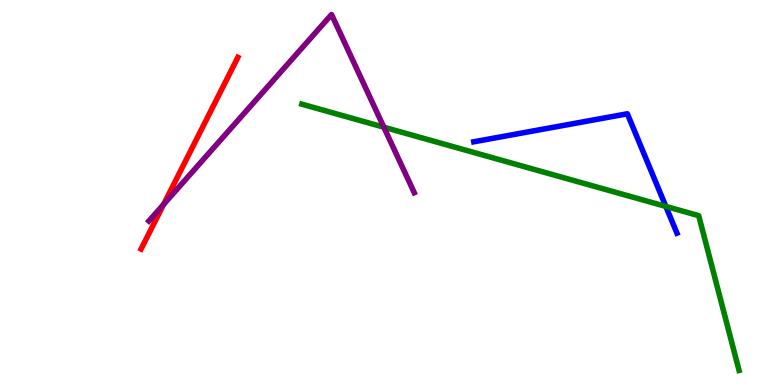[{'lines': ['blue', 'red'], 'intersections': []}, {'lines': ['green', 'red'], 'intersections': []}, {'lines': ['purple', 'red'], 'intersections': [{'x': 2.11, 'y': 4.69}]}, {'lines': ['blue', 'green'], 'intersections': [{'x': 8.59, 'y': 4.64}]}, {'lines': ['blue', 'purple'], 'intersections': []}, {'lines': ['green', 'purple'], 'intersections': [{'x': 4.95, 'y': 6.7}]}]